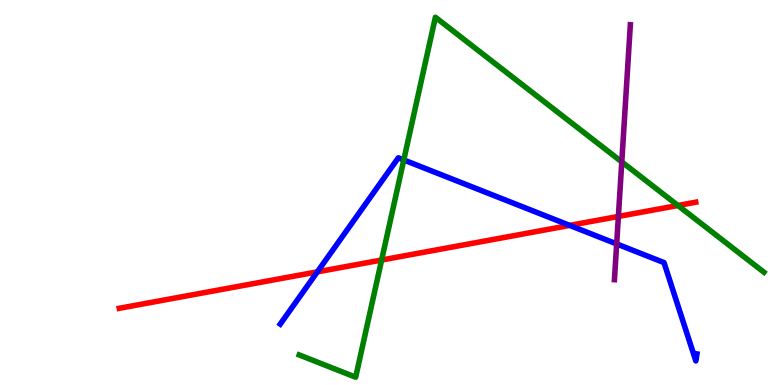[{'lines': ['blue', 'red'], 'intersections': [{'x': 4.09, 'y': 2.94}, {'x': 7.35, 'y': 4.15}]}, {'lines': ['green', 'red'], 'intersections': [{'x': 4.92, 'y': 3.25}, {'x': 8.75, 'y': 4.66}]}, {'lines': ['purple', 'red'], 'intersections': [{'x': 7.98, 'y': 4.38}]}, {'lines': ['blue', 'green'], 'intersections': [{'x': 5.21, 'y': 5.85}]}, {'lines': ['blue', 'purple'], 'intersections': [{'x': 7.96, 'y': 3.66}]}, {'lines': ['green', 'purple'], 'intersections': [{'x': 8.02, 'y': 5.79}]}]